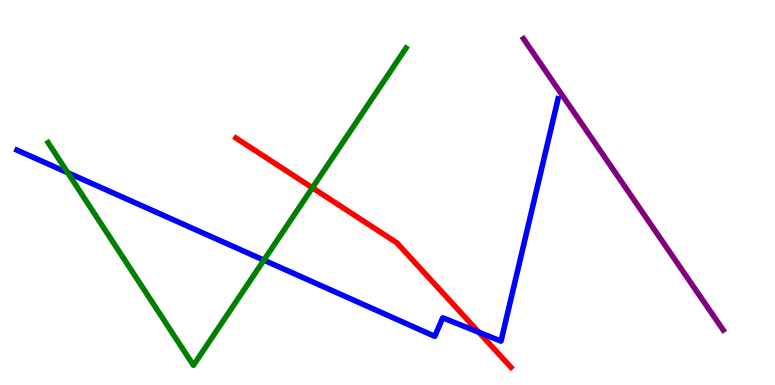[{'lines': ['blue', 'red'], 'intersections': [{'x': 6.18, 'y': 1.37}]}, {'lines': ['green', 'red'], 'intersections': [{'x': 4.03, 'y': 5.12}]}, {'lines': ['purple', 'red'], 'intersections': []}, {'lines': ['blue', 'green'], 'intersections': [{'x': 0.874, 'y': 5.51}, {'x': 3.41, 'y': 3.24}]}, {'lines': ['blue', 'purple'], 'intersections': []}, {'lines': ['green', 'purple'], 'intersections': []}]